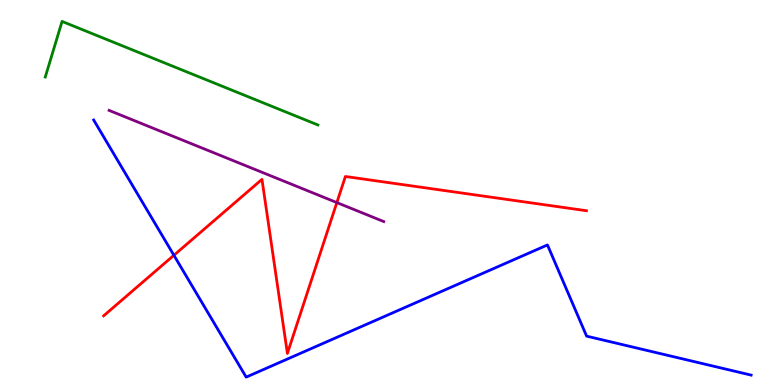[{'lines': ['blue', 'red'], 'intersections': [{'x': 2.24, 'y': 3.37}]}, {'lines': ['green', 'red'], 'intersections': []}, {'lines': ['purple', 'red'], 'intersections': [{'x': 4.35, 'y': 4.74}]}, {'lines': ['blue', 'green'], 'intersections': []}, {'lines': ['blue', 'purple'], 'intersections': []}, {'lines': ['green', 'purple'], 'intersections': []}]